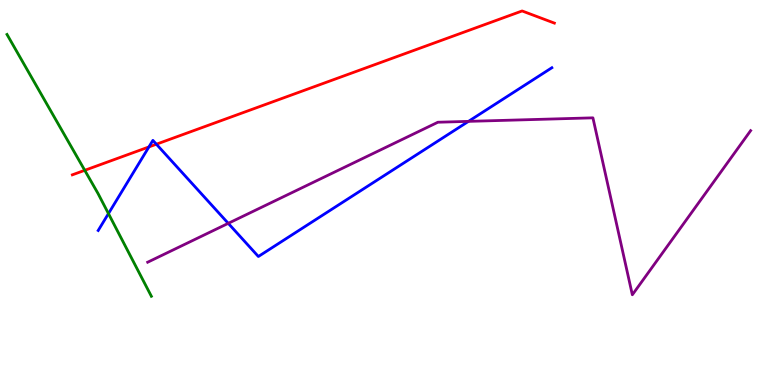[{'lines': ['blue', 'red'], 'intersections': [{'x': 1.92, 'y': 6.18}, {'x': 2.02, 'y': 6.25}]}, {'lines': ['green', 'red'], 'intersections': [{'x': 1.09, 'y': 5.58}]}, {'lines': ['purple', 'red'], 'intersections': []}, {'lines': ['blue', 'green'], 'intersections': [{'x': 1.4, 'y': 4.45}]}, {'lines': ['blue', 'purple'], 'intersections': [{'x': 2.95, 'y': 4.2}, {'x': 6.04, 'y': 6.85}]}, {'lines': ['green', 'purple'], 'intersections': []}]